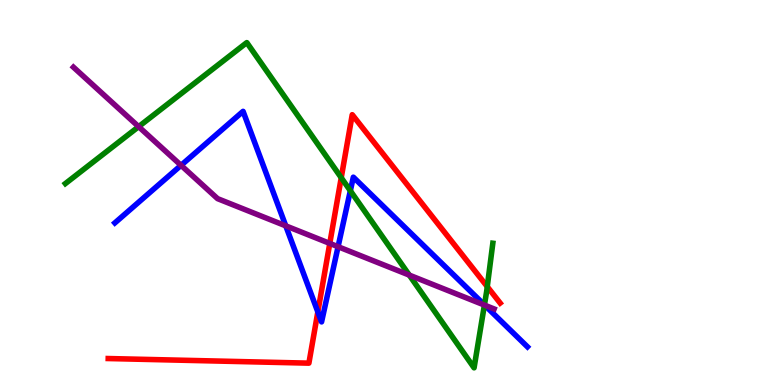[{'lines': ['blue', 'red'], 'intersections': [{'x': 4.1, 'y': 1.9}]}, {'lines': ['green', 'red'], 'intersections': [{'x': 4.4, 'y': 5.38}, {'x': 6.29, 'y': 2.55}]}, {'lines': ['purple', 'red'], 'intersections': [{'x': 4.26, 'y': 3.68}]}, {'lines': ['blue', 'green'], 'intersections': [{'x': 4.52, 'y': 5.04}, {'x': 6.25, 'y': 2.08}]}, {'lines': ['blue', 'purple'], 'intersections': [{'x': 2.34, 'y': 5.71}, {'x': 3.69, 'y': 4.13}, {'x': 4.36, 'y': 3.59}, {'x': 6.25, 'y': 2.07}]}, {'lines': ['green', 'purple'], 'intersections': [{'x': 1.79, 'y': 6.71}, {'x': 5.28, 'y': 2.85}, {'x': 6.25, 'y': 2.08}]}]